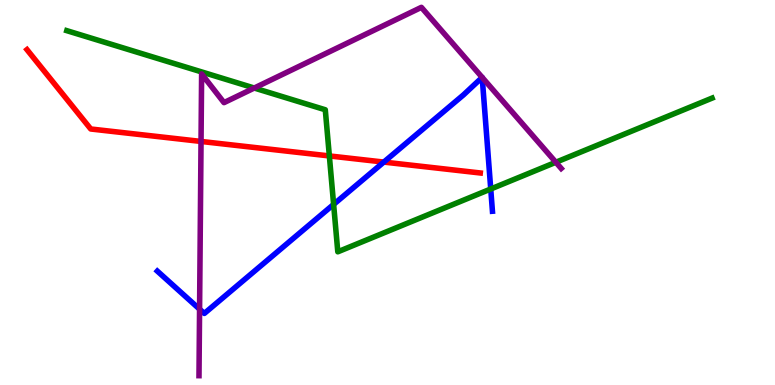[{'lines': ['blue', 'red'], 'intersections': [{'x': 4.95, 'y': 5.79}]}, {'lines': ['green', 'red'], 'intersections': [{'x': 4.25, 'y': 5.95}]}, {'lines': ['purple', 'red'], 'intersections': [{'x': 2.59, 'y': 6.33}]}, {'lines': ['blue', 'green'], 'intersections': [{'x': 4.3, 'y': 4.69}, {'x': 6.33, 'y': 5.09}]}, {'lines': ['blue', 'purple'], 'intersections': [{'x': 2.58, 'y': 1.97}, {'x': 6.22, 'y': 7.99}, {'x': 6.22, 'y': 7.99}]}, {'lines': ['green', 'purple'], 'intersections': [{'x': 3.28, 'y': 7.71}, {'x': 7.17, 'y': 5.79}]}]